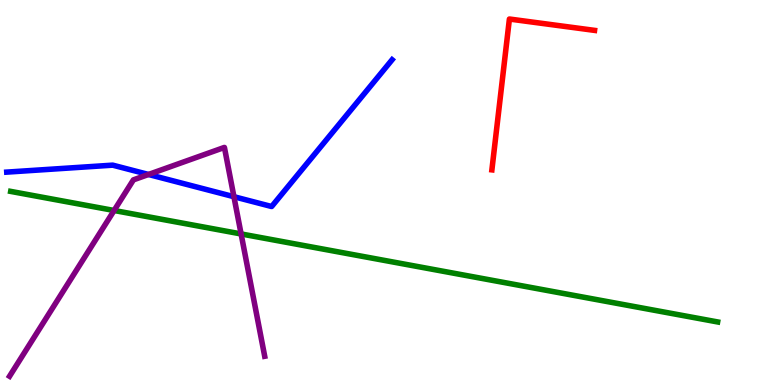[{'lines': ['blue', 'red'], 'intersections': []}, {'lines': ['green', 'red'], 'intersections': []}, {'lines': ['purple', 'red'], 'intersections': []}, {'lines': ['blue', 'green'], 'intersections': []}, {'lines': ['blue', 'purple'], 'intersections': [{'x': 1.92, 'y': 5.47}, {'x': 3.02, 'y': 4.89}]}, {'lines': ['green', 'purple'], 'intersections': [{'x': 1.47, 'y': 4.53}, {'x': 3.11, 'y': 3.92}]}]